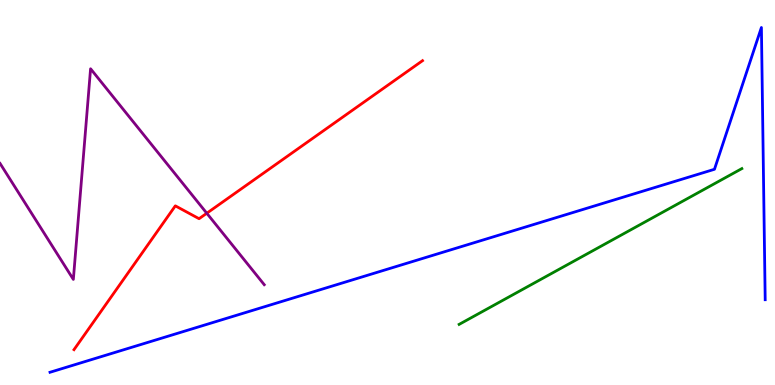[{'lines': ['blue', 'red'], 'intersections': []}, {'lines': ['green', 'red'], 'intersections': []}, {'lines': ['purple', 'red'], 'intersections': [{'x': 2.67, 'y': 4.46}]}, {'lines': ['blue', 'green'], 'intersections': []}, {'lines': ['blue', 'purple'], 'intersections': []}, {'lines': ['green', 'purple'], 'intersections': []}]